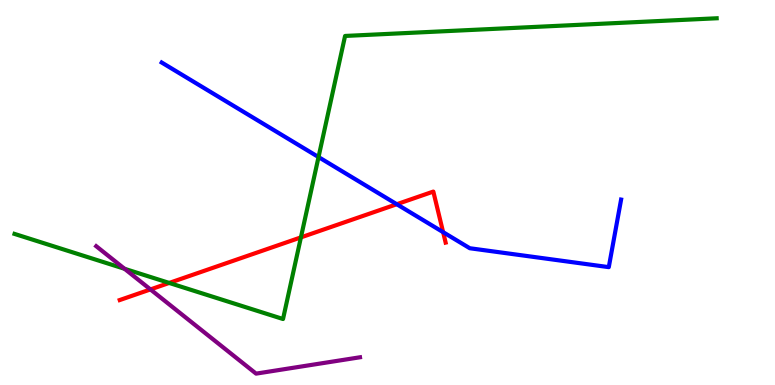[{'lines': ['blue', 'red'], 'intersections': [{'x': 5.12, 'y': 4.7}, {'x': 5.72, 'y': 3.97}]}, {'lines': ['green', 'red'], 'intersections': [{'x': 2.18, 'y': 2.65}, {'x': 3.88, 'y': 3.83}]}, {'lines': ['purple', 'red'], 'intersections': [{'x': 1.94, 'y': 2.48}]}, {'lines': ['blue', 'green'], 'intersections': [{'x': 4.11, 'y': 5.92}]}, {'lines': ['blue', 'purple'], 'intersections': []}, {'lines': ['green', 'purple'], 'intersections': [{'x': 1.61, 'y': 3.02}]}]